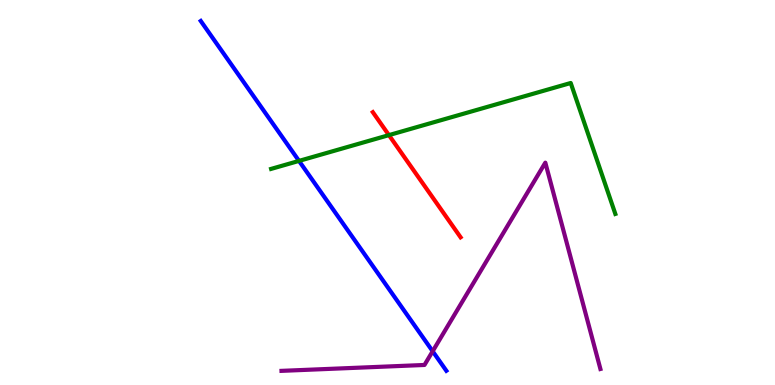[{'lines': ['blue', 'red'], 'intersections': []}, {'lines': ['green', 'red'], 'intersections': [{'x': 5.02, 'y': 6.49}]}, {'lines': ['purple', 'red'], 'intersections': []}, {'lines': ['blue', 'green'], 'intersections': [{'x': 3.86, 'y': 5.82}]}, {'lines': ['blue', 'purple'], 'intersections': [{'x': 5.58, 'y': 0.876}]}, {'lines': ['green', 'purple'], 'intersections': []}]